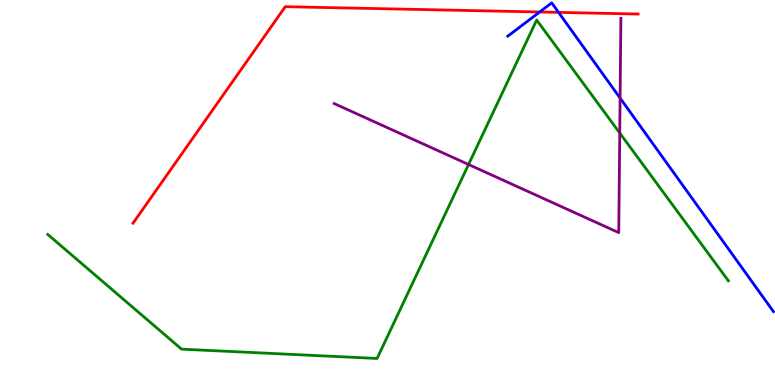[{'lines': ['blue', 'red'], 'intersections': [{'x': 6.96, 'y': 9.69}, {'x': 7.21, 'y': 9.68}]}, {'lines': ['green', 'red'], 'intersections': []}, {'lines': ['purple', 'red'], 'intersections': []}, {'lines': ['blue', 'green'], 'intersections': []}, {'lines': ['blue', 'purple'], 'intersections': [{'x': 8.0, 'y': 7.45}]}, {'lines': ['green', 'purple'], 'intersections': [{'x': 6.05, 'y': 5.73}, {'x': 8.0, 'y': 6.54}]}]